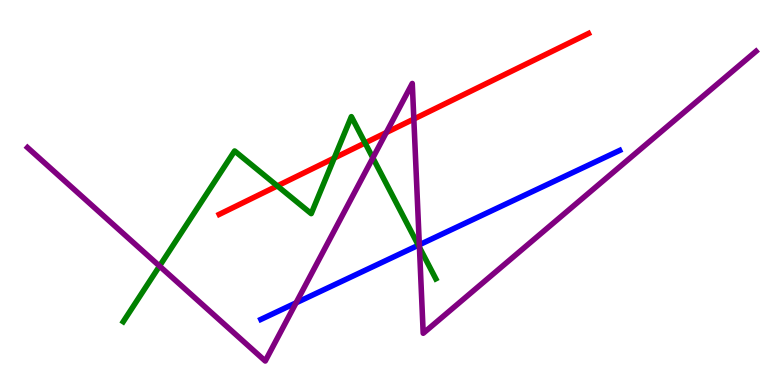[{'lines': ['blue', 'red'], 'intersections': []}, {'lines': ['green', 'red'], 'intersections': [{'x': 3.58, 'y': 5.17}, {'x': 4.31, 'y': 5.89}, {'x': 4.71, 'y': 6.29}]}, {'lines': ['purple', 'red'], 'intersections': [{'x': 4.98, 'y': 6.56}, {'x': 5.34, 'y': 6.91}]}, {'lines': ['blue', 'green'], 'intersections': [{'x': 5.4, 'y': 3.63}]}, {'lines': ['blue', 'purple'], 'intersections': [{'x': 3.82, 'y': 2.13}, {'x': 5.41, 'y': 3.64}]}, {'lines': ['green', 'purple'], 'intersections': [{'x': 2.06, 'y': 3.09}, {'x': 4.81, 'y': 5.9}, {'x': 5.41, 'y': 3.57}]}]